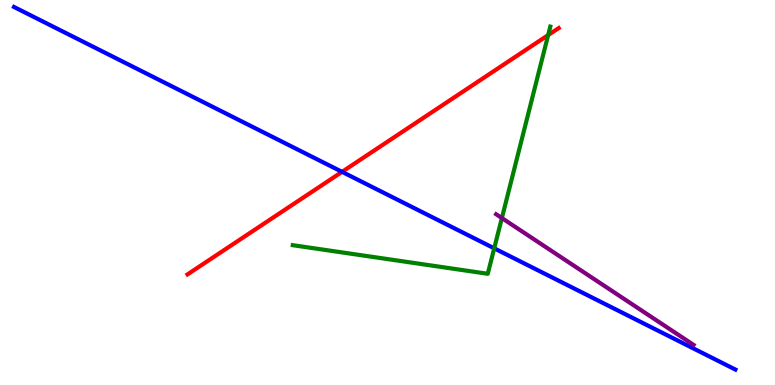[{'lines': ['blue', 'red'], 'intersections': [{'x': 4.41, 'y': 5.54}]}, {'lines': ['green', 'red'], 'intersections': [{'x': 7.07, 'y': 9.09}]}, {'lines': ['purple', 'red'], 'intersections': []}, {'lines': ['blue', 'green'], 'intersections': [{'x': 6.38, 'y': 3.55}]}, {'lines': ['blue', 'purple'], 'intersections': []}, {'lines': ['green', 'purple'], 'intersections': [{'x': 6.48, 'y': 4.34}]}]